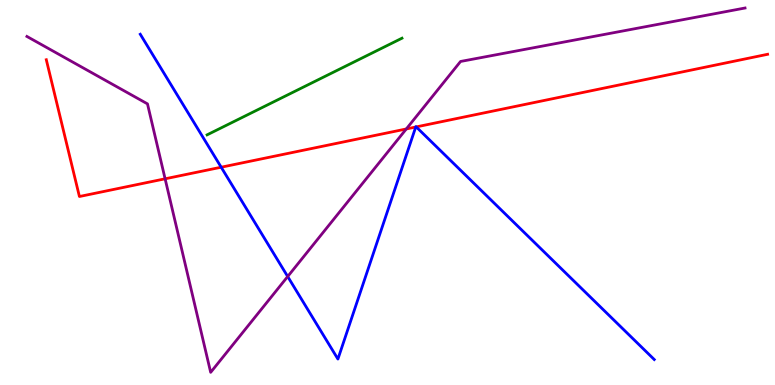[{'lines': ['blue', 'red'], 'intersections': [{'x': 2.85, 'y': 5.66}, {'x': 5.36, 'y': 6.7}, {'x': 5.37, 'y': 6.7}]}, {'lines': ['green', 'red'], 'intersections': []}, {'lines': ['purple', 'red'], 'intersections': [{'x': 2.13, 'y': 5.36}, {'x': 5.24, 'y': 6.65}]}, {'lines': ['blue', 'green'], 'intersections': []}, {'lines': ['blue', 'purple'], 'intersections': [{'x': 3.71, 'y': 2.82}]}, {'lines': ['green', 'purple'], 'intersections': []}]